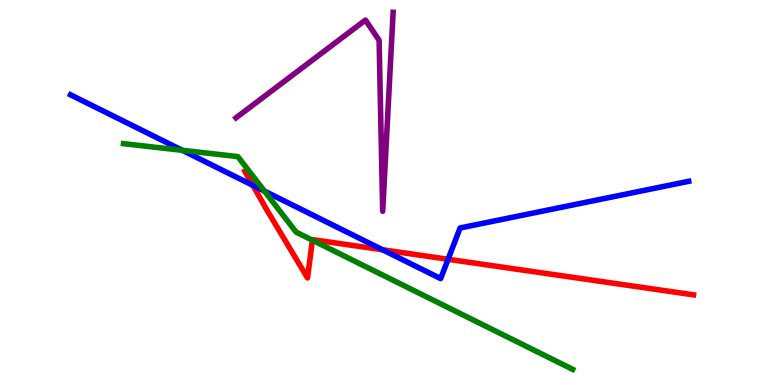[{'lines': ['blue', 'red'], 'intersections': [{'x': 3.26, 'y': 5.19}, {'x': 4.94, 'y': 3.51}, {'x': 5.78, 'y': 3.27}]}, {'lines': ['green', 'red'], 'intersections': [{'x': 4.03, 'y': 3.76}]}, {'lines': ['purple', 'red'], 'intersections': []}, {'lines': ['blue', 'green'], 'intersections': [{'x': 2.35, 'y': 6.1}, {'x': 3.41, 'y': 5.04}]}, {'lines': ['blue', 'purple'], 'intersections': []}, {'lines': ['green', 'purple'], 'intersections': []}]